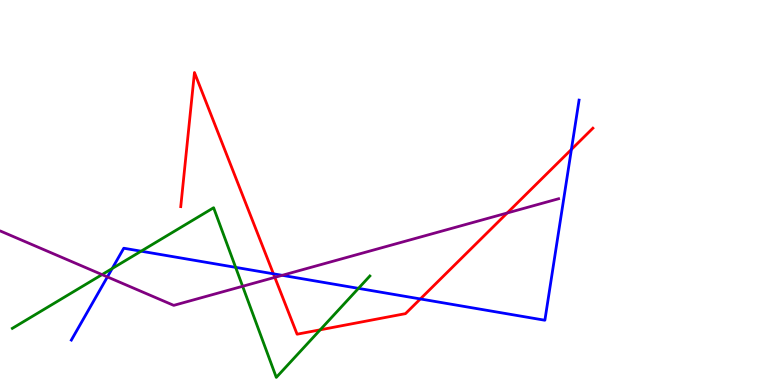[{'lines': ['blue', 'red'], 'intersections': [{'x': 3.53, 'y': 2.89}, {'x': 5.42, 'y': 2.24}, {'x': 7.37, 'y': 6.12}]}, {'lines': ['green', 'red'], 'intersections': [{'x': 4.13, 'y': 1.43}]}, {'lines': ['purple', 'red'], 'intersections': [{'x': 3.55, 'y': 2.8}, {'x': 6.54, 'y': 4.47}]}, {'lines': ['blue', 'green'], 'intersections': [{'x': 1.45, 'y': 3.03}, {'x': 1.82, 'y': 3.48}, {'x': 3.04, 'y': 3.06}, {'x': 4.63, 'y': 2.51}]}, {'lines': ['blue', 'purple'], 'intersections': [{'x': 1.39, 'y': 2.81}, {'x': 3.64, 'y': 2.85}]}, {'lines': ['green', 'purple'], 'intersections': [{'x': 1.32, 'y': 2.87}, {'x': 3.13, 'y': 2.56}]}]